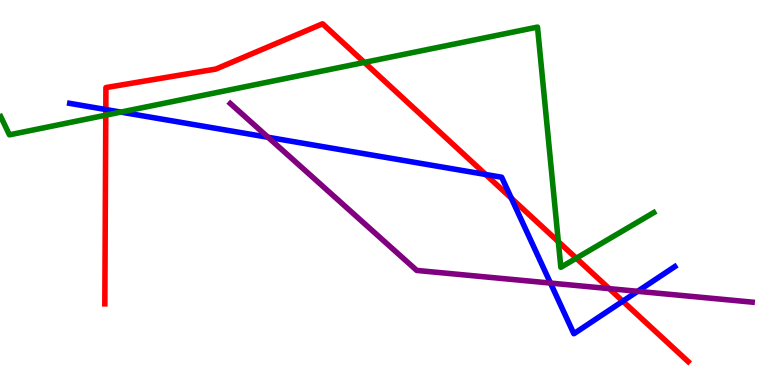[{'lines': ['blue', 'red'], 'intersections': [{'x': 1.37, 'y': 7.16}, {'x': 6.27, 'y': 5.47}, {'x': 6.6, 'y': 4.85}, {'x': 8.04, 'y': 2.18}]}, {'lines': ['green', 'red'], 'intersections': [{'x': 1.36, 'y': 7.01}, {'x': 4.7, 'y': 8.38}, {'x': 7.2, 'y': 3.72}, {'x': 7.44, 'y': 3.29}]}, {'lines': ['purple', 'red'], 'intersections': [{'x': 7.86, 'y': 2.5}]}, {'lines': ['blue', 'green'], 'intersections': [{'x': 1.56, 'y': 7.09}]}, {'lines': ['blue', 'purple'], 'intersections': [{'x': 3.46, 'y': 6.43}, {'x': 7.1, 'y': 2.65}, {'x': 8.23, 'y': 2.43}]}, {'lines': ['green', 'purple'], 'intersections': []}]